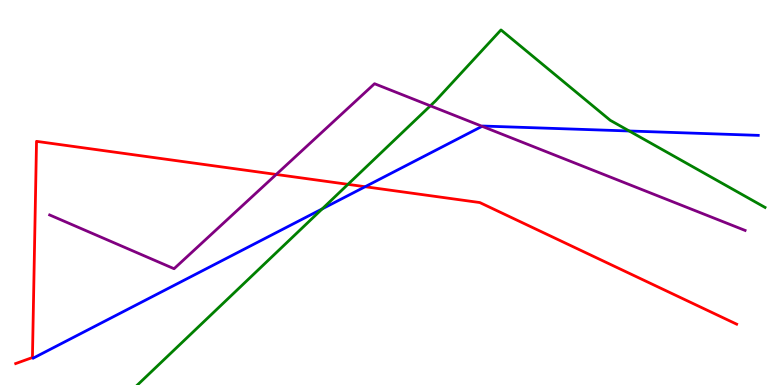[{'lines': ['blue', 'red'], 'intersections': [{'x': 4.71, 'y': 5.15}]}, {'lines': ['green', 'red'], 'intersections': [{'x': 4.49, 'y': 5.21}]}, {'lines': ['purple', 'red'], 'intersections': [{'x': 3.56, 'y': 5.47}]}, {'lines': ['blue', 'green'], 'intersections': [{'x': 4.16, 'y': 4.57}, {'x': 8.12, 'y': 6.6}]}, {'lines': ['blue', 'purple'], 'intersections': [{'x': 6.22, 'y': 6.72}]}, {'lines': ['green', 'purple'], 'intersections': [{'x': 5.55, 'y': 7.25}]}]